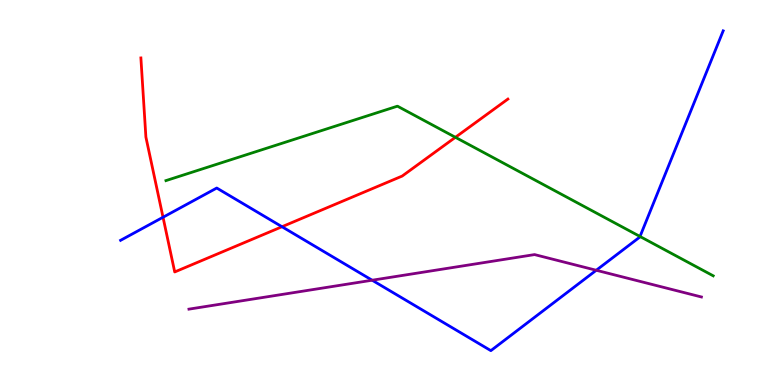[{'lines': ['blue', 'red'], 'intersections': [{'x': 2.1, 'y': 4.36}, {'x': 3.64, 'y': 4.11}]}, {'lines': ['green', 'red'], 'intersections': [{'x': 5.88, 'y': 6.43}]}, {'lines': ['purple', 'red'], 'intersections': []}, {'lines': ['blue', 'green'], 'intersections': [{'x': 8.26, 'y': 3.86}]}, {'lines': ['blue', 'purple'], 'intersections': [{'x': 4.8, 'y': 2.72}, {'x': 7.69, 'y': 2.98}]}, {'lines': ['green', 'purple'], 'intersections': []}]